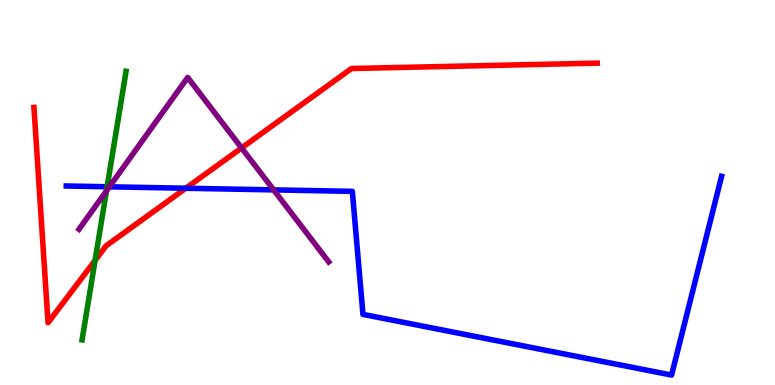[{'lines': ['blue', 'red'], 'intersections': [{'x': 2.4, 'y': 5.11}]}, {'lines': ['green', 'red'], 'intersections': [{'x': 1.23, 'y': 3.24}]}, {'lines': ['purple', 'red'], 'intersections': [{'x': 3.12, 'y': 6.16}]}, {'lines': ['blue', 'green'], 'intersections': [{'x': 1.38, 'y': 5.15}]}, {'lines': ['blue', 'purple'], 'intersections': [{'x': 1.41, 'y': 5.15}, {'x': 3.53, 'y': 5.07}]}, {'lines': ['green', 'purple'], 'intersections': [{'x': 1.37, 'y': 5.04}]}]